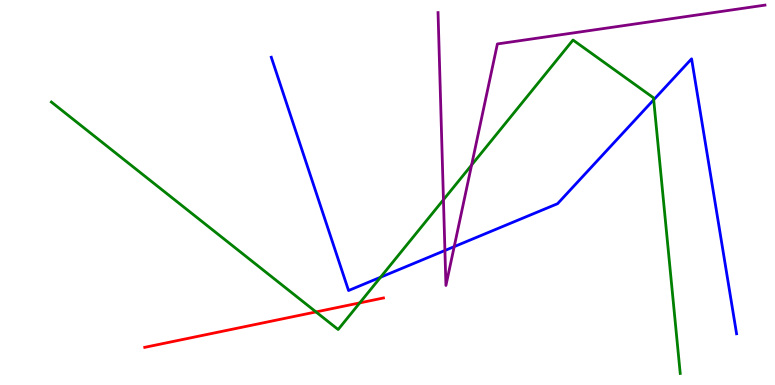[{'lines': ['blue', 'red'], 'intersections': []}, {'lines': ['green', 'red'], 'intersections': [{'x': 4.08, 'y': 1.9}, {'x': 4.64, 'y': 2.13}]}, {'lines': ['purple', 'red'], 'intersections': []}, {'lines': ['blue', 'green'], 'intersections': [{'x': 4.91, 'y': 2.8}, {'x': 8.43, 'y': 7.41}]}, {'lines': ['blue', 'purple'], 'intersections': [{'x': 5.74, 'y': 3.49}, {'x': 5.86, 'y': 3.59}]}, {'lines': ['green', 'purple'], 'intersections': [{'x': 5.72, 'y': 4.81}, {'x': 6.08, 'y': 5.71}]}]